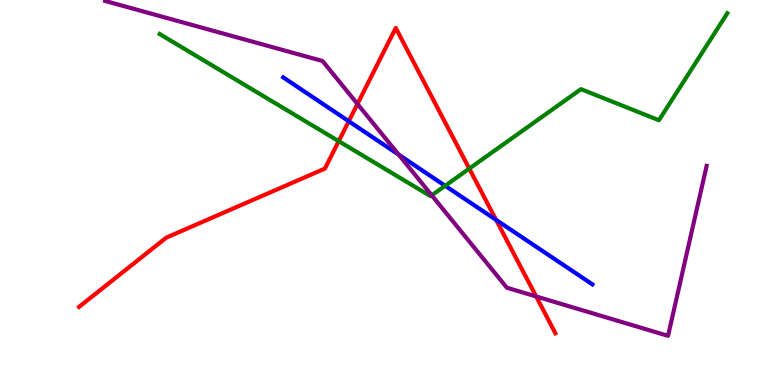[{'lines': ['blue', 'red'], 'intersections': [{'x': 4.5, 'y': 6.85}, {'x': 6.4, 'y': 4.29}]}, {'lines': ['green', 'red'], 'intersections': [{'x': 4.37, 'y': 6.33}, {'x': 6.06, 'y': 5.62}]}, {'lines': ['purple', 'red'], 'intersections': [{'x': 4.61, 'y': 7.3}, {'x': 6.92, 'y': 2.3}]}, {'lines': ['blue', 'green'], 'intersections': [{'x': 5.74, 'y': 5.17}]}, {'lines': ['blue', 'purple'], 'intersections': [{'x': 5.14, 'y': 5.98}]}, {'lines': ['green', 'purple'], 'intersections': [{'x': 5.57, 'y': 4.93}]}]